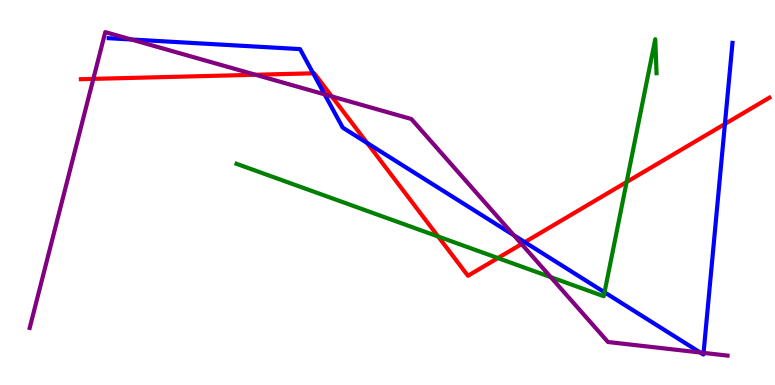[{'lines': ['blue', 'red'], 'intersections': [{'x': 4.04, 'y': 8.1}, {'x': 4.74, 'y': 6.29}, {'x': 6.77, 'y': 3.71}, {'x': 9.35, 'y': 6.78}]}, {'lines': ['green', 'red'], 'intersections': [{'x': 5.65, 'y': 3.86}, {'x': 6.42, 'y': 3.3}, {'x': 8.09, 'y': 5.27}]}, {'lines': ['purple', 'red'], 'intersections': [{'x': 1.2, 'y': 7.95}, {'x': 3.3, 'y': 8.06}, {'x': 4.28, 'y': 7.5}, {'x': 6.73, 'y': 3.66}]}, {'lines': ['blue', 'green'], 'intersections': [{'x': 7.8, 'y': 2.41}]}, {'lines': ['blue', 'purple'], 'intersections': [{'x': 1.69, 'y': 8.97}, {'x': 4.19, 'y': 7.55}, {'x': 6.63, 'y': 3.89}, {'x': 9.04, 'y': 0.844}, {'x': 9.08, 'y': 0.834}]}, {'lines': ['green', 'purple'], 'intersections': [{'x': 7.11, 'y': 2.8}]}]